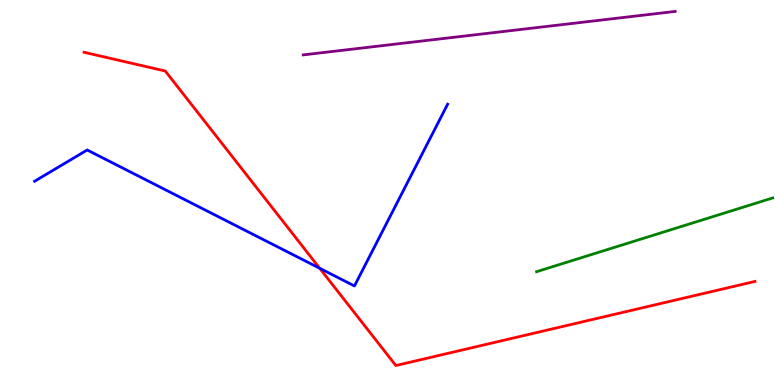[{'lines': ['blue', 'red'], 'intersections': [{'x': 4.13, 'y': 3.03}]}, {'lines': ['green', 'red'], 'intersections': []}, {'lines': ['purple', 'red'], 'intersections': []}, {'lines': ['blue', 'green'], 'intersections': []}, {'lines': ['blue', 'purple'], 'intersections': []}, {'lines': ['green', 'purple'], 'intersections': []}]